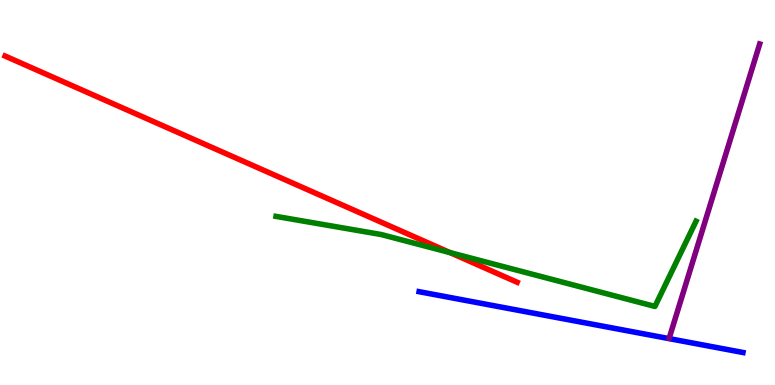[{'lines': ['blue', 'red'], 'intersections': []}, {'lines': ['green', 'red'], 'intersections': [{'x': 5.81, 'y': 3.44}]}, {'lines': ['purple', 'red'], 'intersections': []}, {'lines': ['blue', 'green'], 'intersections': []}, {'lines': ['blue', 'purple'], 'intersections': []}, {'lines': ['green', 'purple'], 'intersections': []}]